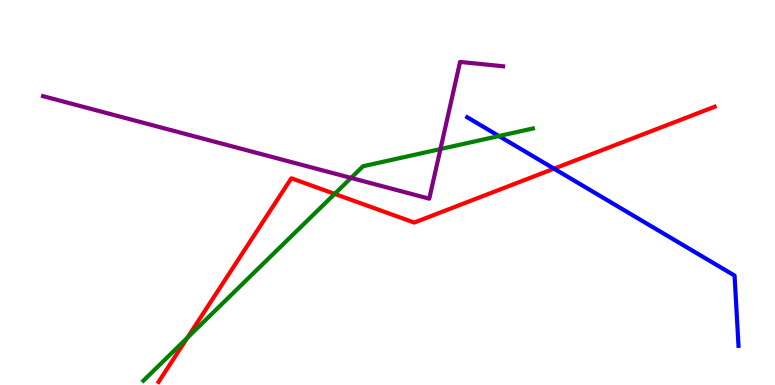[{'lines': ['blue', 'red'], 'intersections': [{'x': 7.15, 'y': 5.62}]}, {'lines': ['green', 'red'], 'intersections': [{'x': 2.42, 'y': 1.23}, {'x': 4.32, 'y': 4.96}]}, {'lines': ['purple', 'red'], 'intersections': []}, {'lines': ['blue', 'green'], 'intersections': [{'x': 6.44, 'y': 6.47}]}, {'lines': ['blue', 'purple'], 'intersections': []}, {'lines': ['green', 'purple'], 'intersections': [{'x': 4.53, 'y': 5.38}, {'x': 5.68, 'y': 6.13}]}]